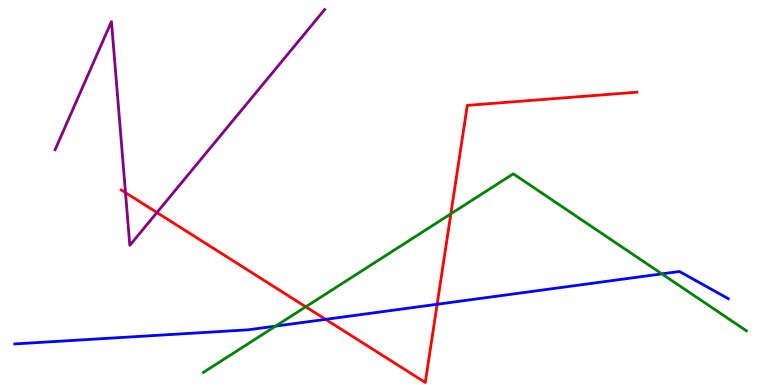[{'lines': ['blue', 'red'], 'intersections': [{'x': 4.2, 'y': 1.71}, {'x': 5.64, 'y': 2.1}]}, {'lines': ['green', 'red'], 'intersections': [{'x': 3.95, 'y': 2.03}, {'x': 5.82, 'y': 4.45}]}, {'lines': ['purple', 'red'], 'intersections': [{'x': 1.62, 'y': 5.0}, {'x': 2.02, 'y': 4.48}]}, {'lines': ['blue', 'green'], 'intersections': [{'x': 3.56, 'y': 1.53}, {'x': 8.54, 'y': 2.89}]}, {'lines': ['blue', 'purple'], 'intersections': []}, {'lines': ['green', 'purple'], 'intersections': []}]